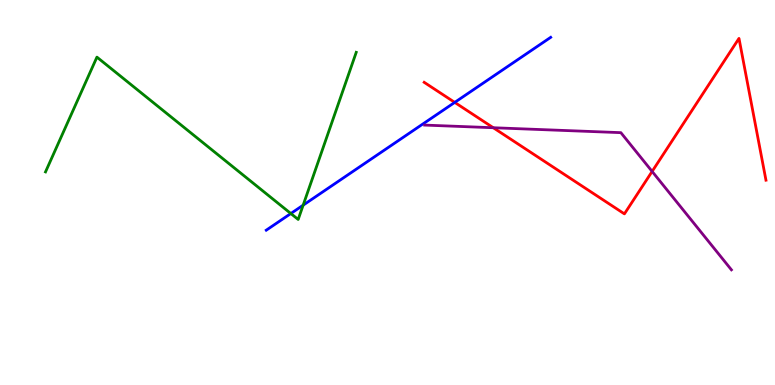[{'lines': ['blue', 'red'], 'intersections': [{'x': 5.87, 'y': 7.34}]}, {'lines': ['green', 'red'], 'intersections': []}, {'lines': ['purple', 'red'], 'intersections': [{'x': 6.37, 'y': 6.68}, {'x': 8.41, 'y': 5.55}]}, {'lines': ['blue', 'green'], 'intersections': [{'x': 3.75, 'y': 4.45}, {'x': 3.91, 'y': 4.67}]}, {'lines': ['blue', 'purple'], 'intersections': []}, {'lines': ['green', 'purple'], 'intersections': []}]